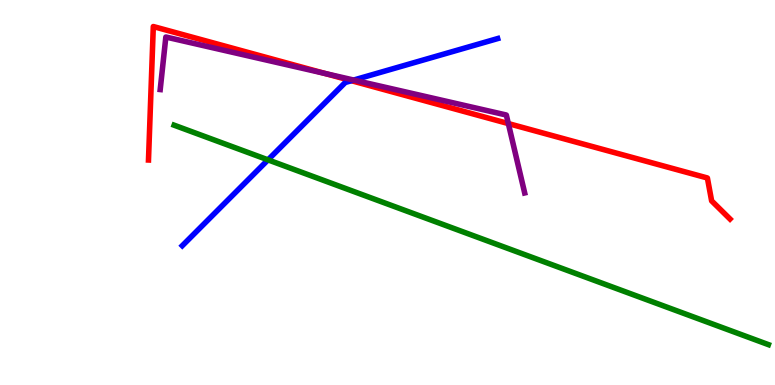[{'lines': ['blue', 'red'], 'intersections': [{'x': 4.53, 'y': 7.9}]}, {'lines': ['green', 'red'], 'intersections': []}, {'lines': ['purple', 'red'], 'intersections': [{'x': 4.2, 'y': 8.09}, {'x': 6.56, 'y': 6.79}]}, {'lines': ['blue', 'green'], 'intersections': [{'x': 3.46, 'y': 5.85}]}, {'lines': ['blue', 'purple'], 'intersections': [{'x': 4.56, 'y': 7.92}]}, {'lines': ['green', 'purple'], 'intersections': []}]